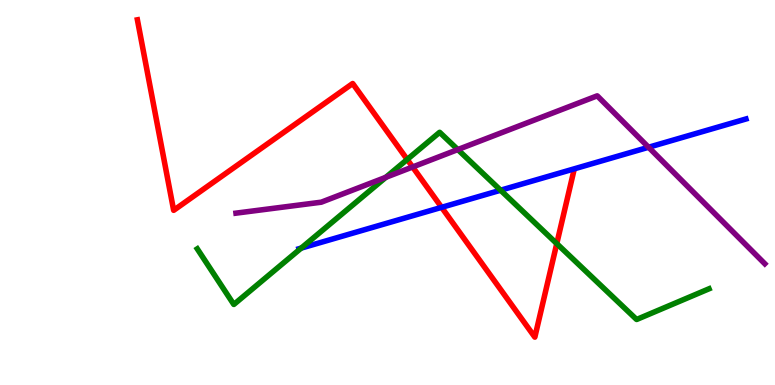[{'lines': ['blue', 'red'], 'intersections': [{'x': 5.7, 'y': 4.61}]}, {'lines': ['green', 'red'], 'intersections': [{'x': 5.25, 'y': 5.86}, {'x': 7.18, 'y': 3.67}]}, {'lines': ['purple', 'red'], 'intersections': [{'x': 5.32, 'y': 5.66}]}, {'lines': ['blue', 'green'], 'intersections': [{'x': 3.89, 'y': 3.56}, {'x': 6.46, 'y': 5.06}]}, {'lines': ['blue', 'purple'], 'intersections': [{'x': 8.37, 'y': 6.17}]}, {'lines': ['green', 'purple'], 'intersections': [{'x': 4.98, 'y': 5.39}, {'x': 5.91, 'y': 6.12}]}]